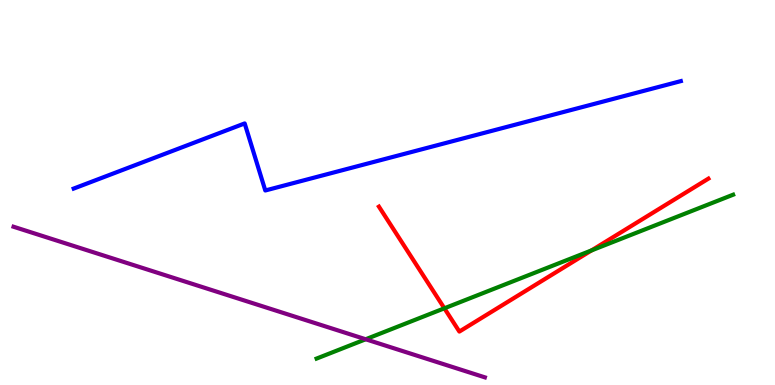[{'lines': ['blue', 'red'], 'intersections': []}, {'lines': ['green', 'red'], 'intersections': [{'x': 5.73, 'y': 1.99}, {'x': 7.63, 'y': 3.5}]}, {'lines': ['purple', 'red'], 'intersections': []}, {'lines': ['blue', 'green'], 'intersections': []}, {'lines': ['blue', 'purple'], 'intersections': []}, {'lines': ['green', 'purple'], 'intersections': [{'x': 4.72, 'y': 1.19}]}]